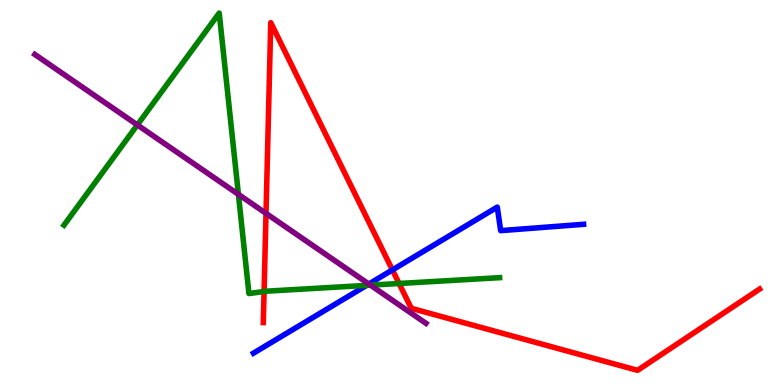[{'lines': ['blue', 'red'], 'intersections': [{'x': 5.06, 'y': 2.99}]}, {'lines': ['green', 'red'], 'intersections': [{'x': 3.41, 'y': 2.43}, {'x': 5.15, 'y': 2.64}]}, {'lines': ['purple', 'red'], 'intersections': [{'x': 3.43, 'y': 4.46}]}, {'lines': ['blue', 'green'], 'intersections': [{'x': 4.73, 'y': 2.59}]}, {'lines': ['blue', 'purple'], 'intersections': [{'x': 4.76, 'y': 2.62}]}, {'lines': ['green', 'purple'], 'intersections': [{'x': 1.77, 'y': 6.76}, {'x': 3.08, 'y': 4.95}, {'x': 4.78, 'y': 2.59}]}]